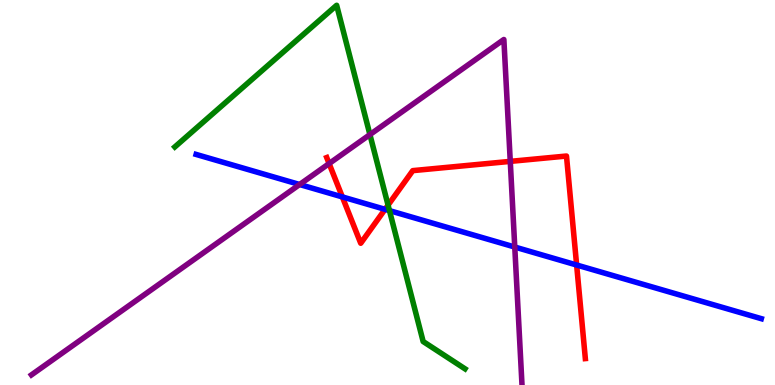[{'lines': ['blue', 'red'], 'intersections': [{'x': 4.42, 'y': 4.89}, {'x': 4.97, 'y': 4.56}, {'x': 7.44, 'y': 3.12}]}, {'lines': ['green', 'red'], 'intersections': [{'x': 5.01, 'y': 4.67}]}, {'lines': ['purple', 'red'], 'intersections': [{'x': 4.25, 'y': 5.75}, {'x': 6.58, 'y': 5.81}]}, {'lines': ['blue', 'green'], 'intersections': [{'x': 5.03, 'y': 4.53}]}, {'lines': ['blue', 'purple'], 'intersections': [{'x': 3.87, 'y': 5.21}, {'x': 6.64, 'y': 3.58}]}, {'lines': ['green', 'purple'], 'intersections': [{'x': 4.77, 'y': 6.5}]}]